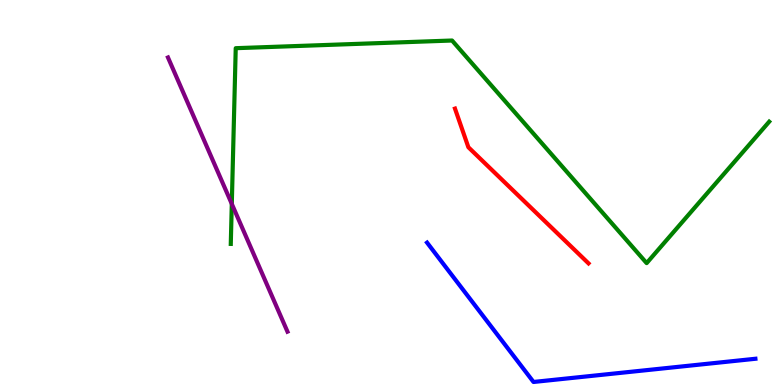[{'lines': ['blue', 'red'], 'intersections': []}, {'lines': ['green', 'red'], 'intersections': []}, {'lines': ['purple', 'red'], 'intersections': []}, {'lines': ['blue', 'green'], 'intersections': []}, {'lines': ['blue', 'purple'], 'intersections': []}, {'lines': ['green', 'purple'], 'intersections': [{'x': 2.99, 'y': 4.7}]}]